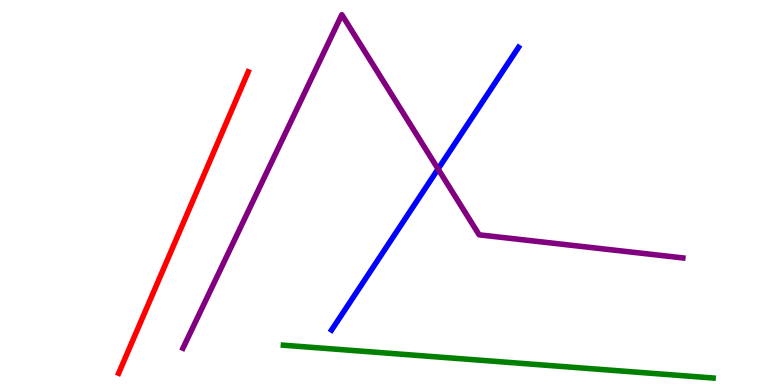[{'lines': ['blue', 'red'], 'intersections': []}, {'lines': ['green', 'red'], 'intersections': []}, {'lines': ['purple', 'red'], 'intersections': []}, {'lines': ['blue', 'green'], 'intersections': []}, {'lines': ['blue', 'purple'], 'intersections': [{'x': 5.65, 'y': 5.61}]}, {'lines': ['green', 'purple'], 'intersections': []}]